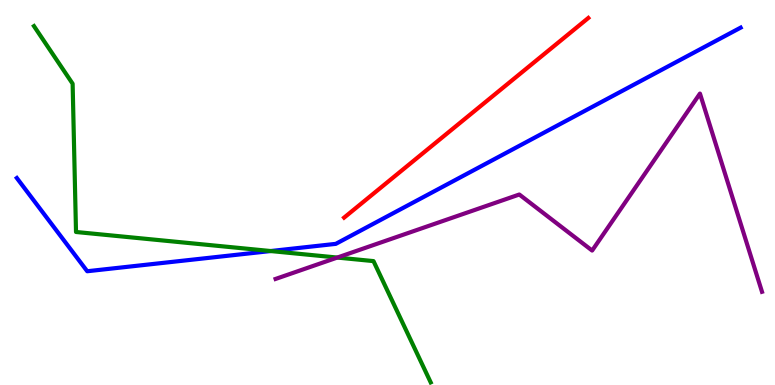[{'lines': ['blue', 'red'], 'intersections': []}, {'lines': ['green', 'red'], 'intersections': []}, {'lines': ['purple', 'red'], 'intersections': []}, {'lines': ['blue', 'green'], 'intersections': [{'x': 3.49, 'y': 3.48}]}, {'lines': ['blue', 'purple'], 'intersections': []}, {'lines': ['green', 'purple'], 'intersections': [{'x': 4.35, 'y': 3.31}]}]